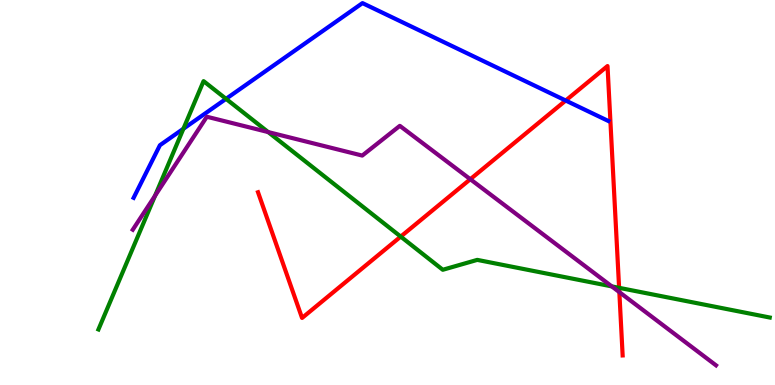[{'lines': ['blue', 'red'], 'intersections': [{'x': 7.3, 'y': 7.39}]}, {'lines': ['green', 'red'], 'intersections': [{'x': 5.17, 'y': 3.85}, {'x': 7.99, 'y': 2.52}]}, {'lines': ['purple', 'red'], 'intersections': [{'x': 6.07, 'y': 5.35}, {'x': 7.99, 'y': 2.41}]}, {'lines': ['blue', 'green'], 'intersections': [{'x': 2.37, 'y': 6.66}, {'x': 2.92, 'y': 7.43}]}, {'lines': ['blue', 'purple'], 'intersections': []}, {'lines': ['green', 'purple'], 'intersections': [{'x': 2.0, 'y': 4.92}, {'x': 3.46, 'y': 6.57}, {'x': 7.89, 'y': 2.56}]}]